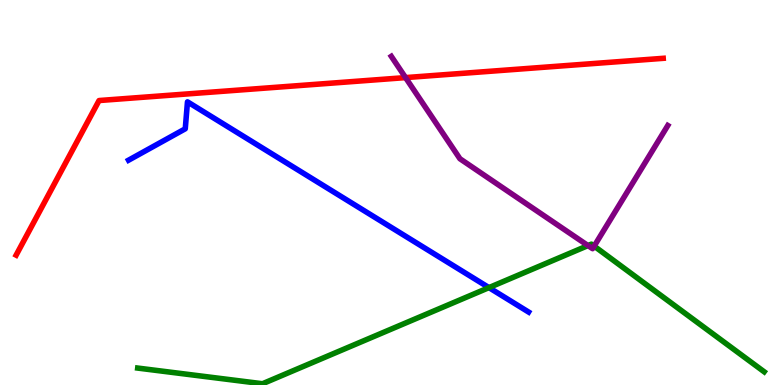[{'lines': ['blue', 'red'], 'intersections': []}, {'lines': ['green', 'red'], 'intersections': []}, {'lines': ['purple', 'red'], 'intersections': [{'x': 5.23, 'y': 7.98}]}, {'lines': ['blue', 'green'], 'intersections': [{'x': 6.31, 'y': 2.53}]}, {'lines': ['blue', 'purple'], 'intersections': []}, {'lines': ['green', 'purple'], 'intersections': [{'x': 7.59, 'y': 3.62}, {'x': 7.67, 'y': 3.61}]}]